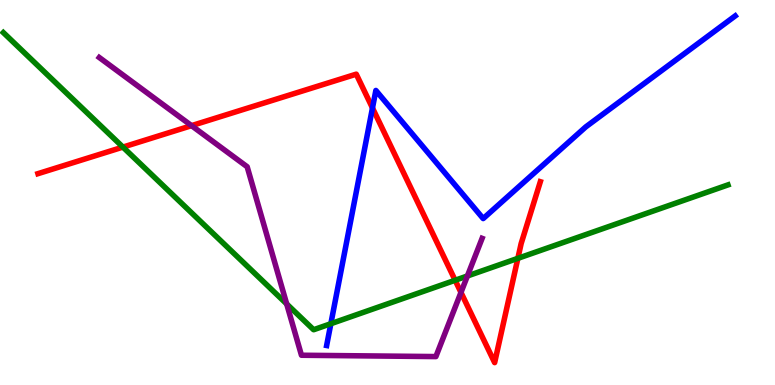[{'lines': ['blue', 'red'], 'intersections': [{'x': 4.81, 'y': 7.2}]}, {'lines': ['green', 'red'], 'intersections': [{'x': 1.59, 'y': 6.18}, {'x': 5.87, 'y': 2.72}, {'x': 6.68, 'y': 3.29}]}, {'lines': ['purple', 'red'], 'intersections': [{'x': 2.47, 'y': 6.74}, {'x': 5.95, 'y': 2.4}]}, {'lines': ['blue', 'green'], 'intersections': [{'x': 4.27, 'y': 1.59}]}, {'lines': ['blue', 'purple'], 'intersections': []}, {'lines': ['green', 'purple'], 'intersections': [{'x': 3.7, 'y': 2.11}, {'x': 6.03, 'y': 2.83}]}]